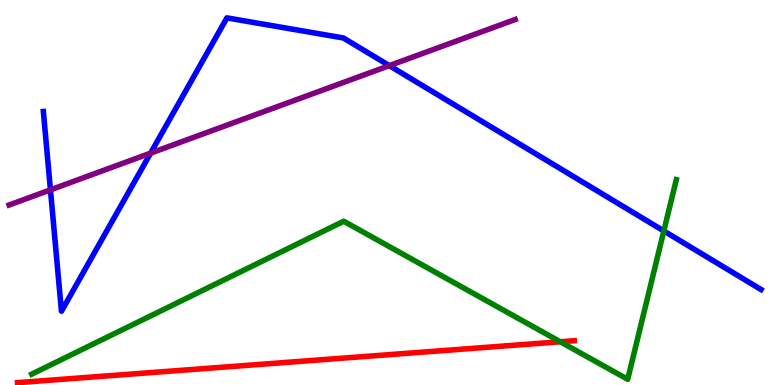[{'lines': ['blue', 'red'], 'intersections': []}, {'lines': ['green', 'red'], 'intersections': [{'x': 7.23, 'y': 1.12}]}, {'lines': ['purple', 'red'], 'intersections': []}, {'lines': ['blue', 'green'], 'intersections': [{'x': 8.57, 'y': 4.0}]}, {'lines': ['blue', 'purple'], 'intersections': [{'x': 0.651, 'y': 5.07}, {'x': 1.94, 'y': 6.02}, {'x': 5.02, 'y': 8.3}]}, {'lines': ['green', 'purple'], 'intersections': []}]